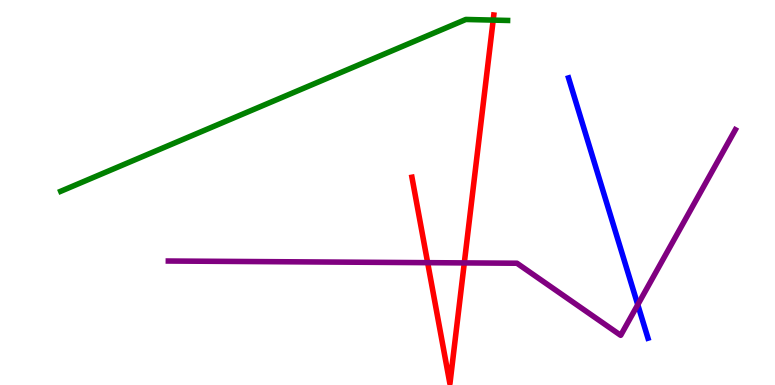[{'lines': ['blue', 'red'], 'intersections': []}, {'lines': ['green', 'red'], 'intersections': [{'x': 6.36, 'y': 9.48}]}, {'lines': ['purple', 'red'], 'intersections': [{'x': 5.52, 'y': 3.18}, {'x': 5.99, 'y': 3.17}]}, {'lines': ['blue', 'green'], 'intersections': []}, {'lines': ['blue', 'purple'], 'intersections': [{'x': 8.23, 'y': 2.09}]}, {'lines': ['green', 'purple'], 'intersections': []}]